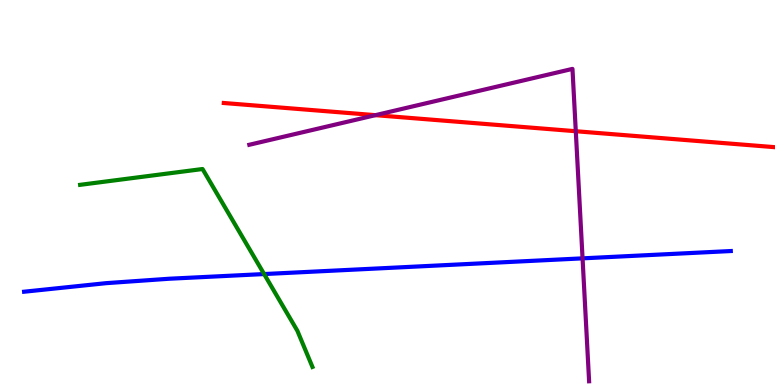[{'lines': ['blue', 'red'], 'intersections': []}, {'lines': ['green', 'red'], 'intersections': []}, {'lines': ['purple', 'red'], 'intersections': [{'x': 4.84, 'y': 7.01}, {'x': 7.43, 'y': 6.59}]}, {'lines': ['blue', 'green'], 'intersections': [{'x': 3.41, 'y': 2.88}]}, {'lines': ['blue', 'purple'], 'intersections': [{'x': 7.52, 'y': 3.29}]}, {'lines': ['green', 'purple'], 'intersections': []}]